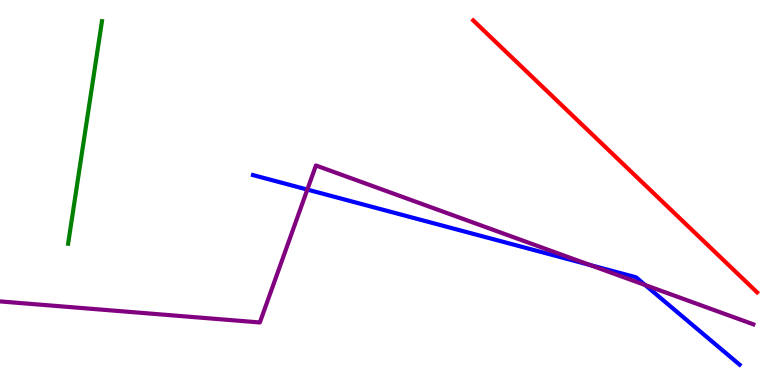[{'lines': ['blue', 'red'], 'intersections': []}, {'lines': ['green', 'red'], 'intersections': []}, {'lines': ['purple', 'red'], 'intersections': []}, {'lines': ['blue', 'green'], 'intersections': []}, {'lines': ['blue', 'purple'], 'intersections': [{'x': 3.97, 'y': 5.08}, {'x': 7.61, 'y': 3.12}, {'x': 8.32, 'y': 2.6}]}, {'lines': ['green', 'purple'], 'intersections': []}]